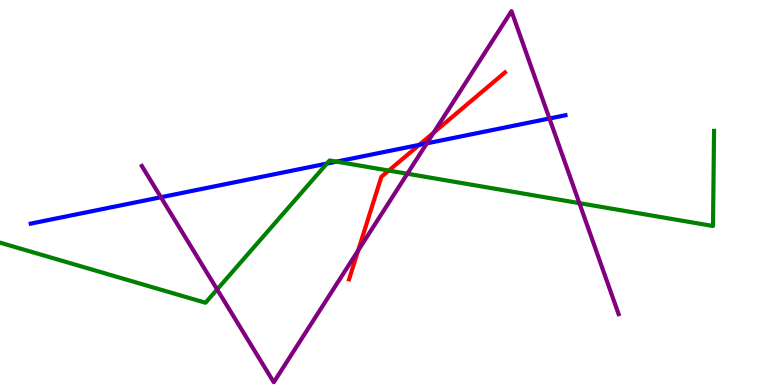[{'lines': ['blue', 'red'], 'intersections': [{'x': 5.41, 'y': 6.24}]}, {'lines': ['green', 'red'], 'intersections': [{'x': 5.02, 'y': 5.57}]}, {'lines': ['purple', 'red'], 'intersections': [{'x': 4.62, 'y': 3.49}, {'x': 5.6, 'y': 6.55}]}, {'lines': ['blue', 'green'], 'intersections': [{'x': 4.22, 'y': 5.75}, {'x': 4.34, 'y': 5.8}]}, {'lines': ['blue', 'purple'], 'intersections': [{'x': 2.08, 'y': 4.88}, {'x': 5.51, 'y': 6.28}, {'x': 7.09, 'y': 6.92}]}, {'lines': ['green', 'purple'], 'intersections': [{'x': 2.8, 'y': 2.48}, {'x': 5.26, 'y': 5.49}, {'x': 7.48, 'y': 4.72}]}]